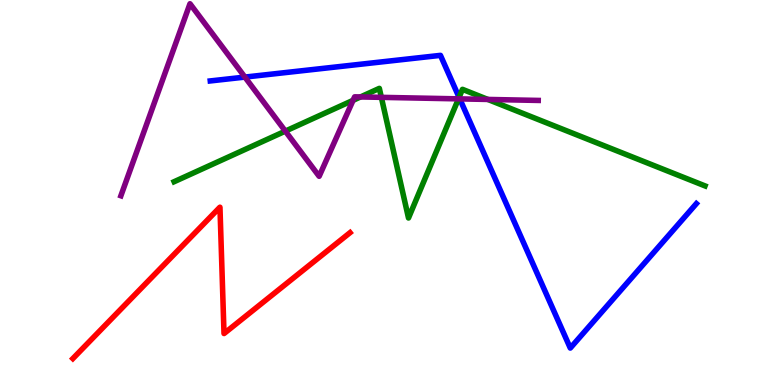[{'lines': ['blue', 'red'], 'intersections': []}, {'lines': ['green', 'red'], 'intersections': []}, {'lines': ['purple', 'red'], 'intersections': []}, {'lines': ['blue', 'green'], 'intersections': [{'x': 5.92, 'y': 7.47}]}, {'lines': ['blue', 'purple'], 'intersections': [{'x': 3.16, 'y': 8.0}, {'x': 5.93, 'y': 7.43}]}, {'lines': ['green', 'purple'], 'intersections': [{'x': 3.68, 'y': 6.59}, {'x': 4.56, 'y': 7.39}, {'x': 4.65, 'y': 7.48}, {'x': 4.92, 'y': 7.47}, {'x': 5.92, 'y': 7.43}, {'x': 6.29, 'y': 7.42}]}]